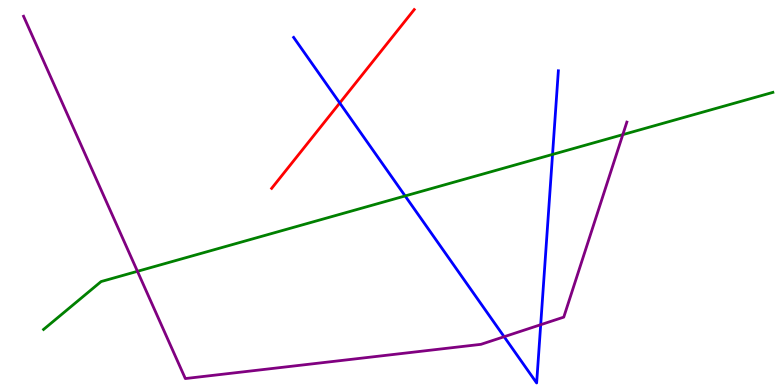[{'lines': ['blue', 'red'], 'intersections': [{'x': 4.38, 'y': 7.33}]}, {'lines': ['green', 'red'], 'intersections': []}, {'lines': ['purple', 'red'], 'intersections': []}, {'lines': ['blue', 'green'], 'intersections': [{'x': 5.23, 'y': 4.91}, {'x': 7.13, 'y': 5.99}]}, {'lines': ['blue', 'purple'], 'intersections': [{'x': 6.5, 'y': 1.25}, {'x': 6.98, 'y': 1.57}]}, {'lines': ['green', 'purple'], 'intersections': [{'x': 1.77, 'y': 2.95}, {'x': 8.04, 'y': 6.5}]}]